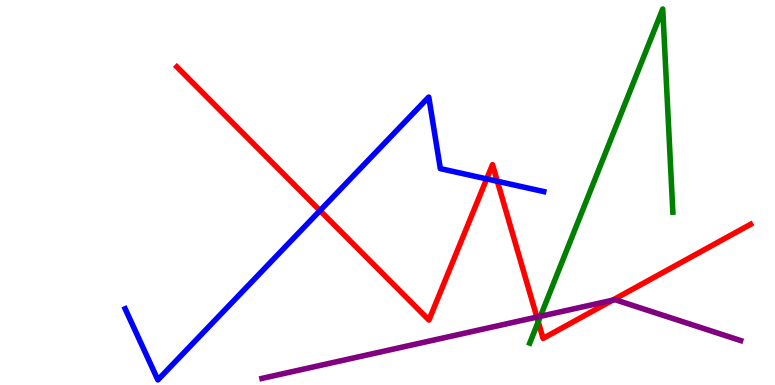[{'lines': ['blue', 'red'], 'intersections': [{'x': 4.13, 'y': 4.53}, {'x': 6.28, 'y': 5.35}, {'x': 6.42, 'y': 5.29}]}, {'lines': ['green', 'red'], 'intersections': [{'x': 6.95, 'y': 1.64}]}, {'lines': ['purple', 'red'], 'intersections': [{'x': 6.93, 'y': 1.76}, {'x': 7.9, 'y': 2.2}]}, {'lines': ['blue', 'green'], 'intersections': []}, {'lines': ['blue', 'purple'], 'intersections': []}, {'lines': ['green', 'purple'], 'intersections': [{'x': 6.97, 'y': 1.78}]}]